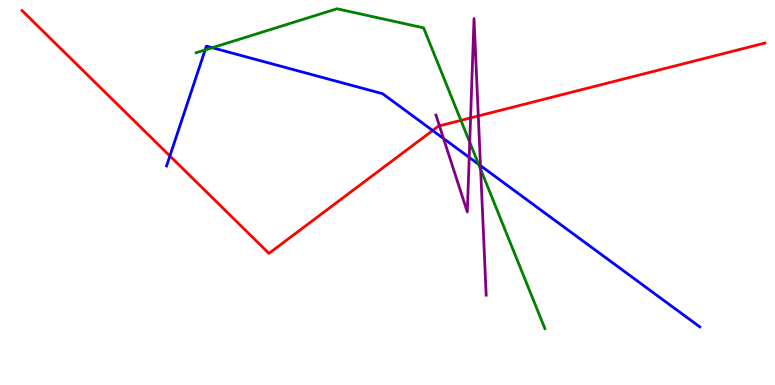[{'lines': ['blue', 'red'], 'intersections': [{'x': 2.19, 'y': 5.95}, {'x': 5.58, 'y': 6.61}]}, {'lines': ['green', 'red'], 'intersections': [{'x': 5.95, 'y': 6.87}]}, {'lines': ['purple', 'red'], 'intersections': [{'x': 5.67, 'y': 6.73}, {'x': 6.07, 'y': 6.94}, {'x': 6.17, 'y': 6.99}]}, {'lines': ['blue', 'green'], 'intersections': [{'x': 2.65, 'y': 8.7}, {'x': 2.74, 'y': 8.76}, {'x': 6.18, 'y': 5.73}]}, {'lines': ['blue', 'purple'], 'intersections': [{'x': 5.72, 'y': 6.4}, {'x': 6.05, 'y': 5.91}, {'x': 6.2, 'y': 5.7}]}, {'lines': ['green', 'purple'], 'intersections': [{'x': 6.06, 'y': 6.3}, {'x': 6.2, 'y': 5.6}]}]